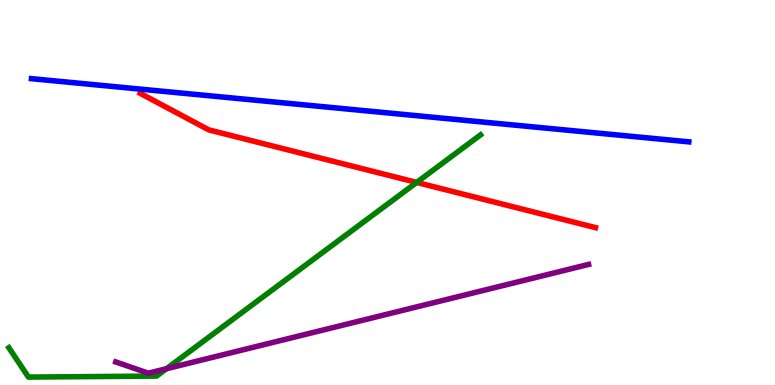[{'lines': ['blue', 'red'], 'intersections': []}, {'lines': ['green', 'red'], 'intersections': [{'x': 5.38, 'y': 5.26}]}, {'lines': ['purple', 'red'], 'intersections': []}, {'lines': ['blue', 'green'], 'intersections': []}, {'lines': ['blue', 'purple'], 'intersections': []}, {'lines': ['green', 'purple'], 'intersections': [{'x': 2.15, 'y': 0.423}]}]